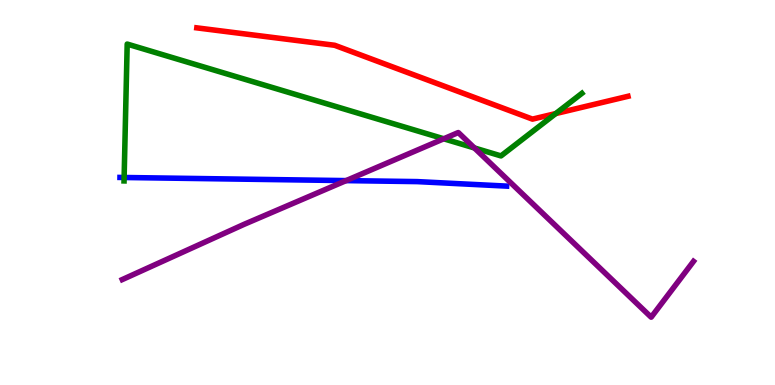[{'lines': ['blue', 'red'], 'intersections': []}, {'lines': ['green', 'red'], 'intersections': [{'x': 7.17, 'y': 7.05}]}, {'lines': ['purple', 'red'], 'intersections': []}, {'lines': ['blue', 'green'], 'intersections': [{'x': 1.6, 'y': 5.39}]}, {'lines': ['blue', 'purple'], 'intersections': [{'x': 4.47, 'y': 5.31}]}, {'lines': ['green', 'purple'], 'intersections': [{'x': 5.73, 'y': 6.4}, {'x': 6.12, 'y': 6.16}]}]